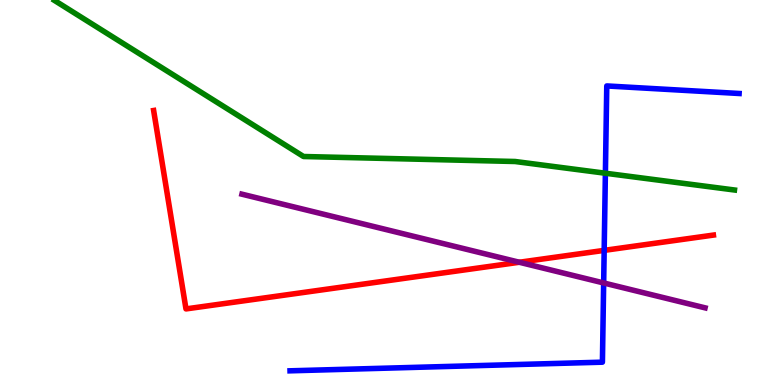[{'lines': ['blue', 'red'], 'intersections': [{'x': 7.8, 'y': 3.5}]}, {'lines': ['green', 'red'], 'intersections': []}, {'lines': ['purple', 'red'], 'intersections': [{'x': 6.7, 'y': 3.19}]}, {'lines': ['blue', 'green'], 'intersections': [{'x': 7.81, 'y': 5.5}]}, {'lines': ['blue', 'purple'], 'intersections': [{'x': 7.79, 'y': 2.65}]}, {'lines': ['green', 'purple'], 'intersections': []}]